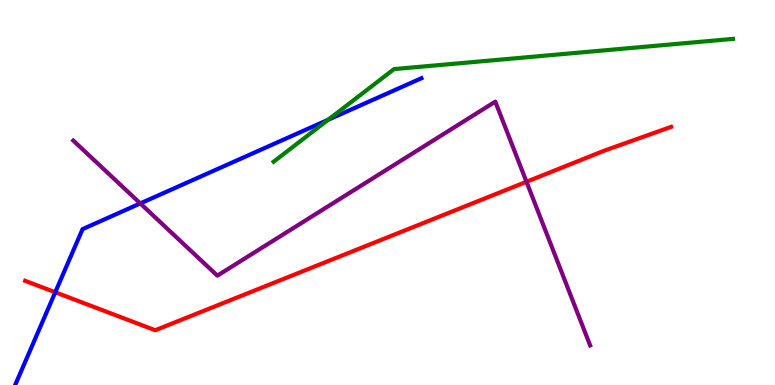[{'lines': ['blue', 'red'], 'intersections': [{'x': 0.713, 'y': 2.41}]}, {'lines': ['green', 'red'], 'intersections': []}, {'lines': ['purple', 'red'], 'intersections': [{'x': 6.79, 'y': 5.28}]}, {'lines': ['blue', 'green'], 'intersections': [{'x': 4.23, 'y': 6.89}]}, {'lines': ['blue', 'purple'], 'intersections': [{'x': 1.81, 'y': 4.72}]}, {'lines': ['green', 'purple'], 'intersections': []}]